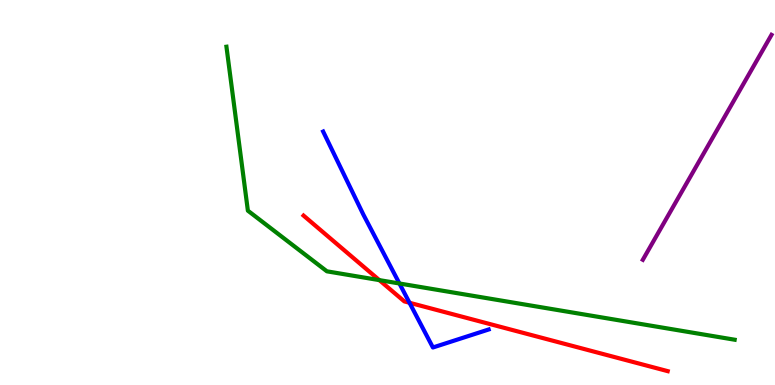[{'lines': ['blue', 'red'], 'intersections': [{'x': 5.28, 'y': 2.14}]}, {'lines': ['green', 'red'], 'intersections': [{'x': 4.89, 'y': 2.72}]}, {'lines': ['purple', 'red'], 'intersections': []}, {'lines': ['blue', 'green'], 'intersections': [{'x': 5.15, 'y': 2.64}]}, {'lines': ['blue', 'purple'], 'intersections': []}, {'lines': ['green', 'purple'], 'intersections': []}]